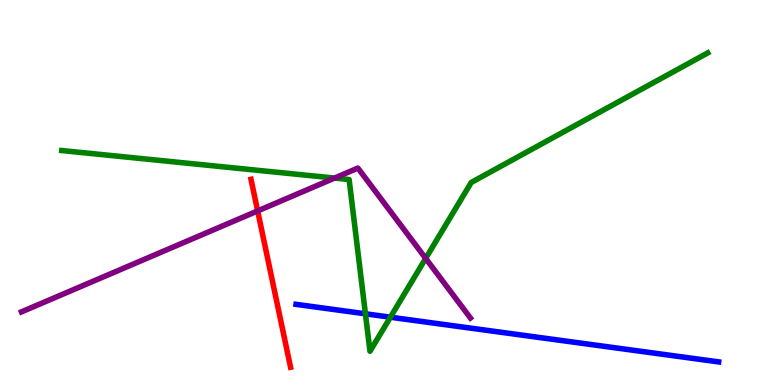[{'lines': ['blue', 'red'], 'intersections': []}, {'lines': ['green', 'red'], 'intersections': []}, {'lines': ['purple', 'red'], 'intersections': [{'x': 3.32, 'y': 4.52}]}, {'lines': ['blue', 'green'], 'intersections': [{'x': 4.72, 'y': 1.85}, {'x': 5.04, 'y': 1.76}]}, {'lines': ['blue', 'purple'], 'intersections': []}, {'lines': ['green', 'purple'], 'intersections': [{'x': 4.32, 'y': 5.37}, {'x': 5.49, 'y': 3.29}]}]